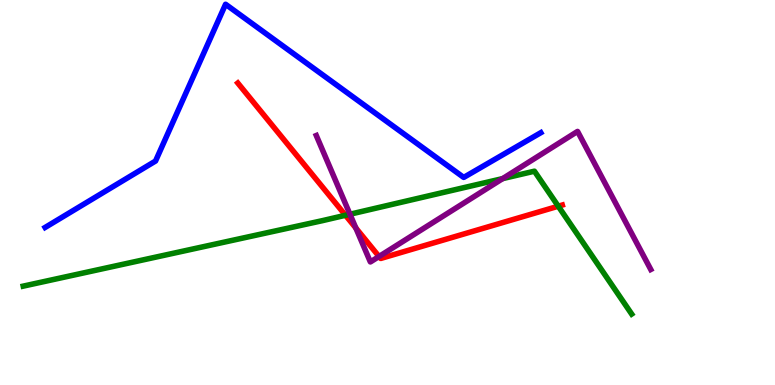[{'lines': ['blue', 'red'], 'intersections': []}, {'lines': ['green', 'red'], 'intersections': [{'x': 4.46, 'y': 4.41}, {'x': 7.2, 'y': 4.64}]}, {'lines': ['purple', 'red'], 'intersections': [{'x': 4.59, 'y': 4.08}, {'x': 4.89, 'y': 3.34}]}, {'lines': ['blue', 'green'], 'intersections': []}, {'lines': ['blue', 'purple'], 'intersections': []}, {'lines': ['green', 'purple'], 'intersections': [{'x': 4.52, 'y': 4.44}, {'x': 6.49, 'y': 5.36}]}]